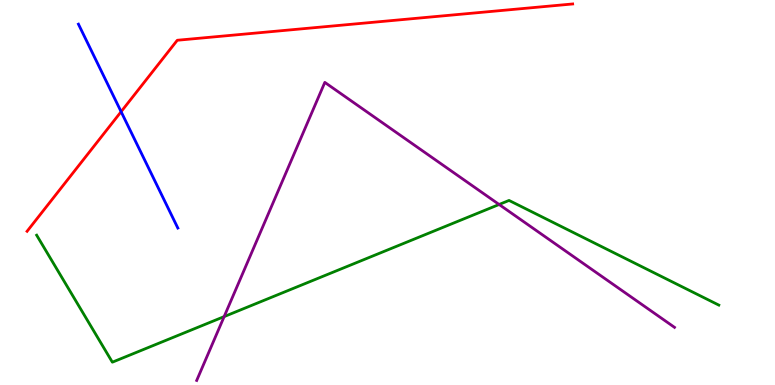[{'lines': ['blue', 'red'], 'intersections': [{'x': 1.56, 'y': 7.1}]}, {'lines': ['green', 'red'], 'intersections': []}, {'lines': ['purple', 'red'], 'intersections': []}, {'lines': ['blue', 'green'], 'intersections': []}, {'lines': ['blue', 'purple'], 'intersections': []}, {'lines': ['green', 'purple'], 'intersections': [{'x': 2.89, 'y': 1.78}, {'x': 6.44, 'y': 4.69}]}]